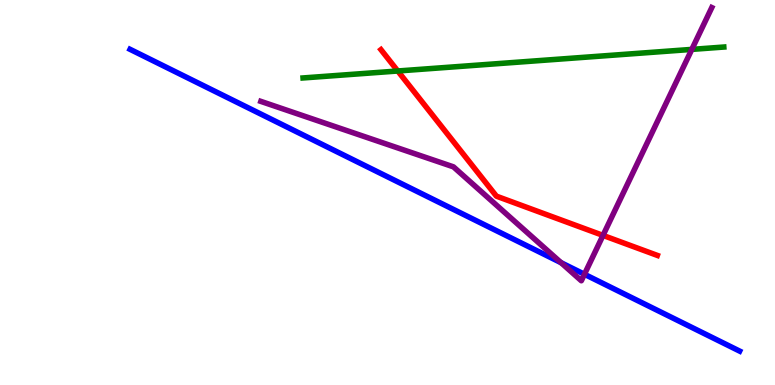[{'lines': ['blue', 'red'], 'intersections': []}, {'lines': ['green', 'red'], 'intersections': [{'x': 5.13, 'y': 8.16}]}, {'lines': ['purple', 'red'], 'intersections': [{'x': 7.78, 'y': 3.89}]}, {'lines': ['blue', 'green'], 'intersections': []}, {'lines': ['blue', 'purple'], 'intersections': [{'x': 7.24, 'y': 3.18}, {'x': 7.54, 'y': 2.88}]}, {'lines': ['green', 'purple'], 'intersections': [{'x': 8.93, 'y': 8.72}]}]